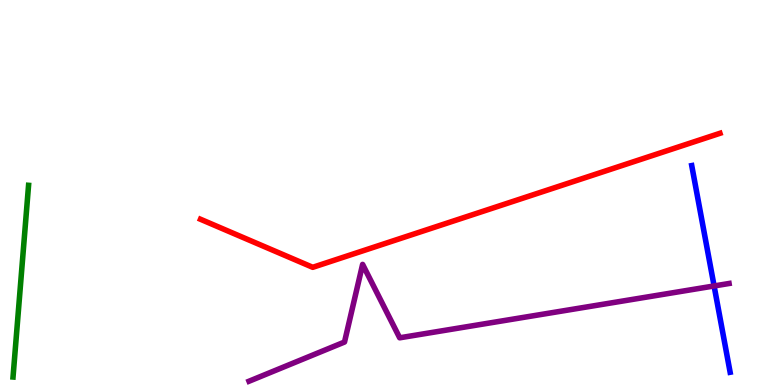[{'lines': ['blue', 'red'], 'intersections': []}, {'lines': ['green', 'red'], 'intersections': []}, {'lines': ['purple', 'red'], 'intersections': []}, {'lines': ['blue', 'green'], 'intersections': []}, {'lines': ['blue', 'purple'], 'intersections': [{'x': 9.21, 'y': 2.57}]}, {'lines': ['green', 'purple'], 'intersections': []}]